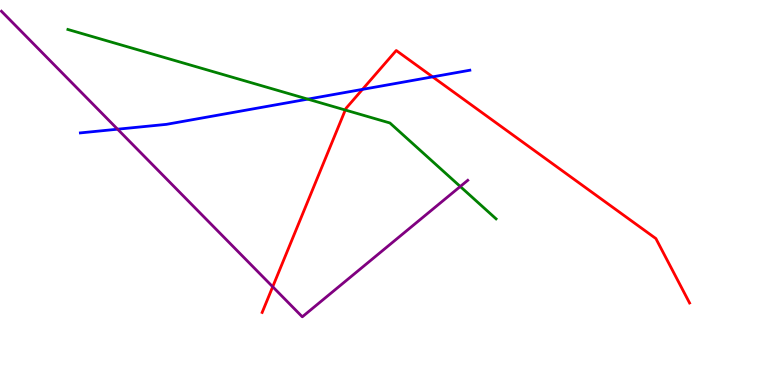[{'lines': ['blue', 'red'], 'intersections': [{'x': 4.68, 'y': 7.68}, {'x': 5.58, 'y': 8.0}]}, {'lines': ['green', 'red'], 'intersections': [{'x': 4.46, 'y': 7.14}]}, {'lines': ['purple', 'red'], 'intersections': [{'x': 3.52, 'y': 2.55}]}, {'lines': ['blue', 'green'], 'intersections': [{'x': 3.97, 'y': 7.43}]}, {'lines': ['blue', 'purple'], 'intersections': [{'x': 1.52, 'y': 6.64}]}, {'lines': ['green', 'purple'], 'intersections': [{'x': 5.94, 'y': 5.16}]}]